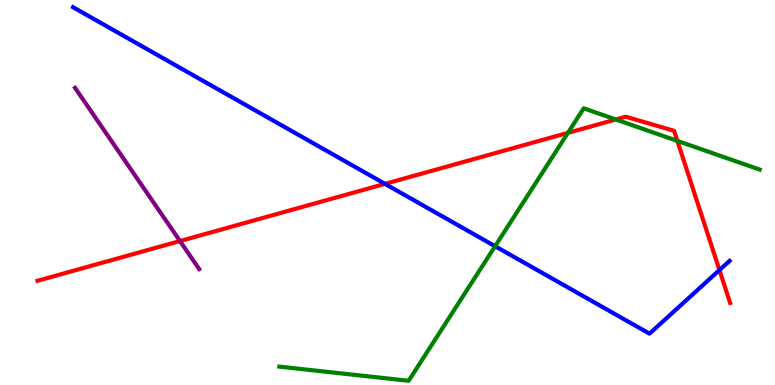[{'lines': ['blue', 'red'], 'intersections': [{'x': 4.97, 'y': 5.22}, {'x': 9.28, 'y': 2.98}]}, {'lines': ['green', 'red'], 'intersections': [{'x': 7.33, 'y': 6.55}, {'x': 7.95, 'y': 6.9}, {'x': 8.74, 'y': 6.34}]}, {'lines': ['purple', 'red'], 'intersections': [{'x': 2.32, 'y': 3.74}]}, {'lines': ['blue', 'green'], 'intersections': [{'x': 6.39, 'y': 3.6}]}, {'lines': ['blue', 'purple'], 'intersections': []}, {'lines': ['green', 'purple'], 'intersections': []}]